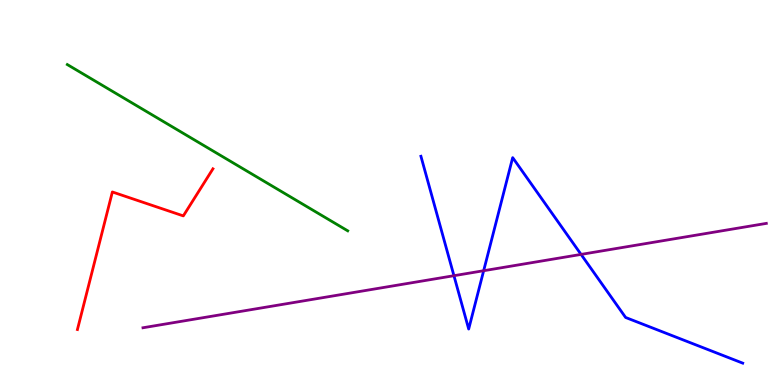[{'lines': ['blue', 'red'], 'intersections': []}, {'lines': ['green', 'red'], 'intersections': []}, {'lines': ['purple', 'red'], 'intersections': []}, {'lines': ['blue', 'green'], 'intersections': []}, {'lines': ['blue', 'purple'], 'intersections': [{'x': 5.86, 'y': 2.84}, {'x': 6.24, 'y': 2.97}, {'x': 7.5, 'y': 3.39}]}, {'lines': ['green', 'purple'], 'intersections': []}]